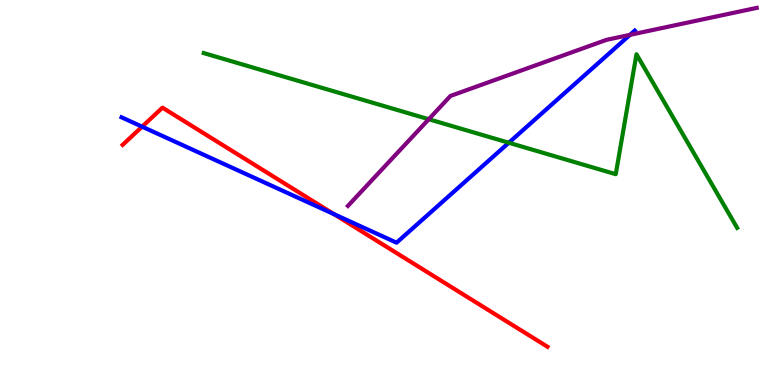[{'lines': ['blue', 'red'], 'intersections': [{'x': 1.83, 'y': 6.71}, {'x': 4.31, 'y': 4.44}]}, {'lines': ['green', 'red'], 'intersections': []}, {'lines': ['purple', 'red'], 'intersections': []}, {'lines': ['blue', 'green'], 'intersections': [{'x': 6.57, 'y': 6.29}]}, {'lines': ['blue', 'purple'], 'intersections': [{'x': 8.13, 'y': 9.09}]}, {'lines': ['green', 'purple'], 'intersections': [{'x': 5.53, 'y': 6.9}]}]